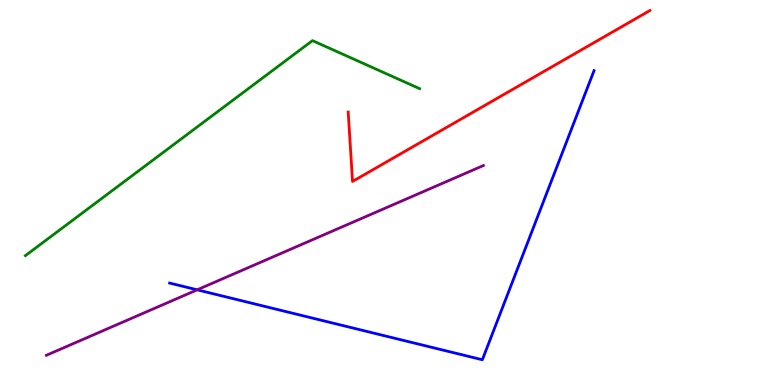[{'lines': ['blue', 'red'], 'intersections': []}, {'lines': ['green', 'red'], 'intersections': []}, {'lines': ['purple', 'red'], 'intersections': []}, {'lines': ['blue', 'green'], 'intersections': []}, {'lines': ['blue', 'purple'], 'intersections': [{'x': 2.54, 'y': 2.47}]}, {'lines': ['green', 'purple'], 'intersections': []}]